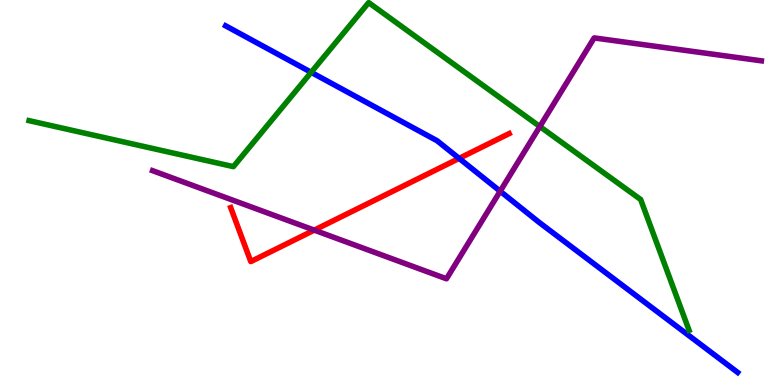[{'lines': ['blue', 'red'], 'intersections': [{'x': 5.92, 'y': 5.89}]}, {'lines': ['green', 'red'], 'intersections': []}, {'lines': ['purple', 'red'], 'intersections': [{'x': 4.05, 'y': 4.02}]}, {'lines': ['blue', 'green'], 'intersections': [{'x': 4.02, 'y': 8.12}]}, {'lines': ['blue', 'purple'], 'intersections': [{'x': 6.45, 'y': 5.03}]}, {'lines': ['green', 'purple'], 'intersections': [{'x': 6.97, 'y': 6.71}]}]